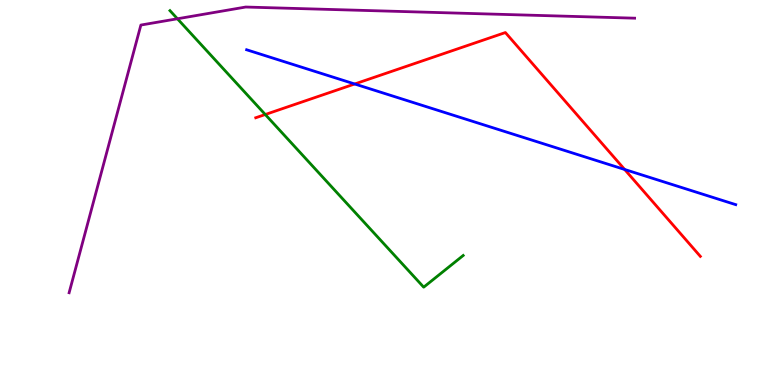[{'lines': ['blue', 'red'], 'intersections': [{'x': 4.58, 'y': 7.82}, {'x': 8.06, 'y': 5.6}]}, {'lines': ['green', 'red'], 'intersections': [{'x': 3.42, 'y': 7.03}]}, {'lines': ['purple', 'red'], 'intersections': []}, {'lines': ['blue', 'green'], 'intersections': []}, {'lines': ['blue', 'purple'], 'intersections': []}, {'lines': ['green', 'purple'], 'intersections': [{'x': 2.29, 'y': 9.51}]}]